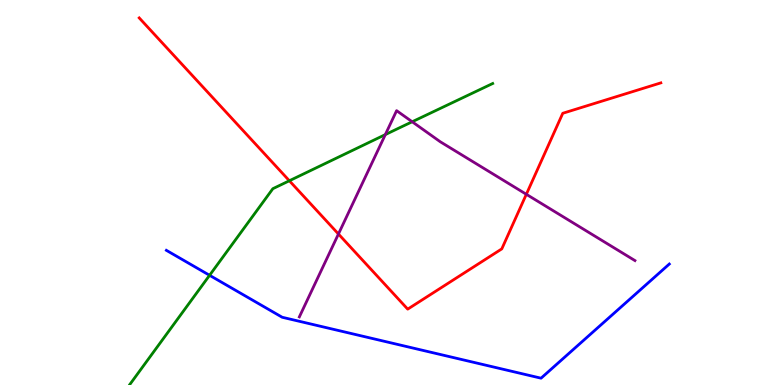[{'lines': ['blue', 'red'], 'intersections': []}, {'lines': ['green', 'red'], 'intersections': [{'x': 3.73, 'y': 5.3}]}, {'lines': ['purple', 'red'], 'intersections': [{'x': 4.37, 'y': 3.92}, {'x': 6.79, 'y': 4.95}]}, {'lines': ['blue', 'green'], 'intersections': [{'x': 2.7, 'y': 2.85}]}, {'lines': ['blue', 'purple'], 'intersections': []}, {'lines': ['green', 'purple'], 'intersections': [{'x': 4.97, 'y': 6.5}, {'x': 5.32, 'y': 6.84}]}]